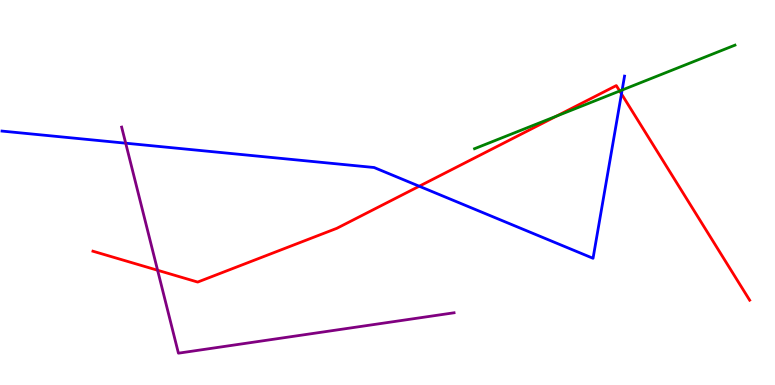[{'lines': ['blue', 'red'], 'intersections': [{'x': 5.41, 'y': 5.16}, {'x': 8.02, 'y': 7.56}]}, {'lines': ['green', 'red'], 'intersections': [{'x': 7.18, 'y': 6.98}, {'x': 8.0, 'y': 7.64}]}, {'lines': ['purple', 'red'], 'intersections': [{'x': 2.03, 'y': 2.98}]}, {'lines': ['blue', 'green'], 'intersections': [{'x': 8.03, 'y': 7.66}]}, {'lines': ['blue', 'purple'], 'intersections': [{'x': 1.62, 'y': 6.28}]}, {'lines': ['green', 'purple'], 'intersections': []}]